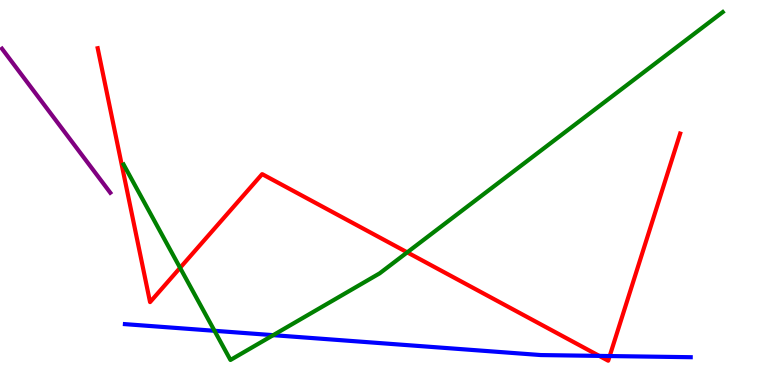[{'lines': ['blue', 'red'], 'intersections': [{'x': 7.73, 'y': 0.756}, {'x': 7.87, 'y': 0.752}]}, {'lines': ['green', 'red'], 'intersections': [{'x': 2.32, 'y': 3.04}, {'x': 5.25, 'y': 3.45}]}, {'lines': ['purple', 'red'], 'intersections': []}, {'lines': ['blue', 'green'], 'intersections': [{'x': 2.77, 'y': 1.41}, {'x': 3.53, 'y': 1.29}]}, {'lines': ['blue', 'purple'], 'intersections': []}, {'lines': ['green', 'purple'], 'intersections': []}]